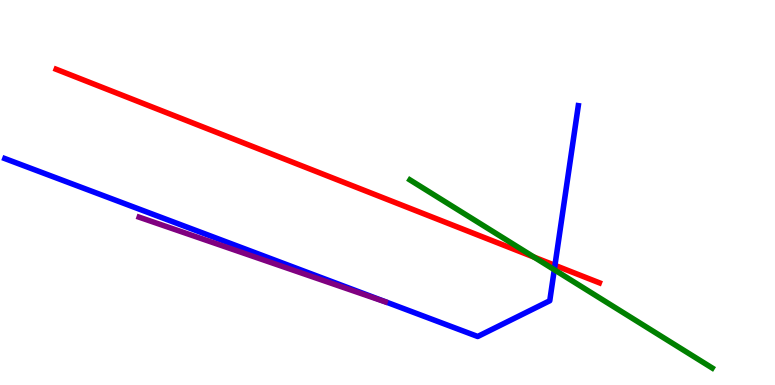[{'lines': ['blue', 'red'], 'intersections': [{'x': 7.16, 'y': 3.11}]}, {'lines': ['green', 'red'], 'intersections': [{'x': 6.89, 'y': 3.32}]}, {'lines': ['purple', 'red'], 'intersections': []}, {'lines': ['blue', 'green'], 'intersections': [{'x': 7.15, 'y': 2.99}]}, {'lines': ['blue', 'purple'], 'intersections': []}, {'lines': ['green', 'purple'], 'intersections': []}]